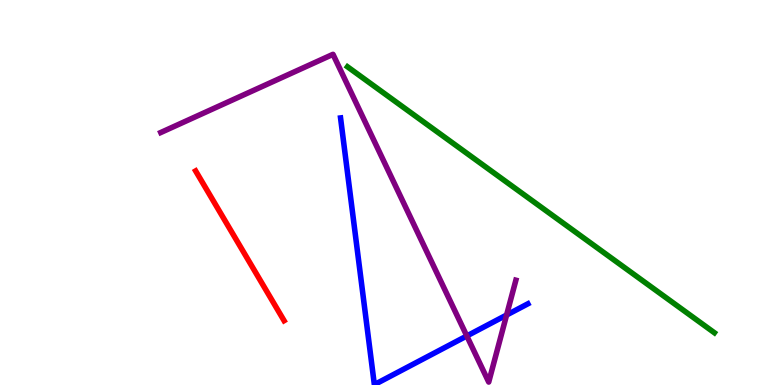[{'lines': ['blue', 'red'], 'intersections': []}, {'lines': ['green', 'red'], 'intersections': []}, {'lines': ['purple', 'red'], 'intersections': []}, {'lines': ['blue', 'green'], 'intersections': []}, {'lines': ['blue', 'purple'], 'intersections': [{'x': 6.02, 'y': 1.27}, {'x': 6.54, 'y': 1.82}]}, {'lines': ['green', 'purple'], 'intersections': []}]